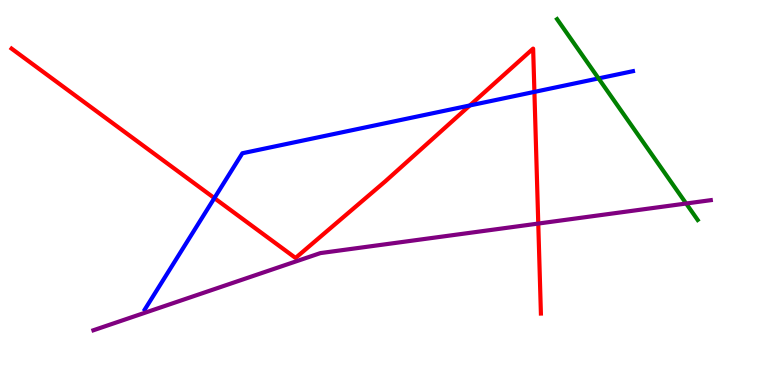[{'lines': ['blue', 'red'], 'intersections': [{'x': 2.77, 'y': 4.85}, {'x': 6.06, 'y': 7.26}, {'x': 6.9, 'y': 7.61}]}, {'lines': ['green', 'red'], 'intersections': []}, {'lines': ['purple', 'red'], 'intersections': [{'x': 6.95, 'y': 4.19}]}, {'lines': ['blue', 'green'], 'intersections': [{'x': 7.72, 'y': 7.96}]}, {'lines': ['blue', 'purple'], 'intersections': []}, {'lines': ['green', 'purple'], 'intersections': [{'x': 8.85, 'y': 4.71}]}]